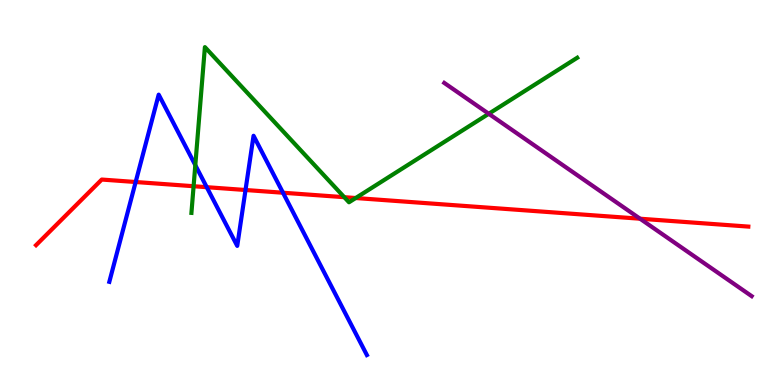[{'lines': ['blue', 'red'], 'intersections': [{'x': 1.75, 'y': 5.27}, {'x': 2.67, 'y': 5.14}, {'x': 3.17, 'y': 5.06}, {'x': 3.65, 'y': 4.99}]}, {'lines': ['green', 'red'], 'intersections': [{'x': 2.5, 'y': 5.16}, {'x': 4.44, 'y': 4.88}, {'x': 4.59, 'y': 4.86}]}, {'lines': ['purple', 'red'], 'intersections': [{'x': 8.26, 'y': 4.32}]}, {'lines': ['blue', 'green'], 'intersections': [{'x': 2.52, 'y': 5.71}]}, {'lines': ['blue', 'purple'], 'intersections': []}, {'lines': ['green', 'purple'], 'intersections': [{'x': 6.31, 'y': 7.04}]}]